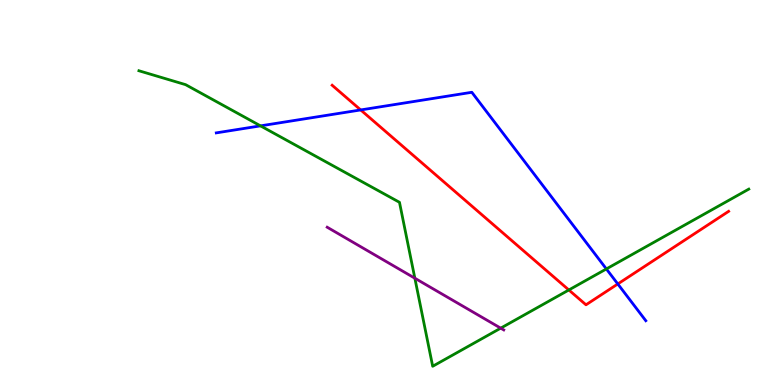[{'lines': ['blue', 'red'], 'intersections': [{'x': 4.65, 'y': 7.14}, {'x': 7.97, 'y': 2.62}]}, {'lines': ['green', 'red'], 'intersections': [{'x': 7.34, 'y': 2.47}]}, {'lines': ['purple', 'red'], 'intersections': []}, {'lines': ['blue', 'green'], 'intersections': [{'x': 3.36, 'y': 6.73}, {'x': 7.82, 'y': 3.01}]}, {'lines': ['blue', 'purple'], 'intersections': []}, {'lines': ['green', 'purple'], 'intersections': [{'x': 5.35, 'y': 2.77}, {'x': 6.46, 'y': 1.48}]}]